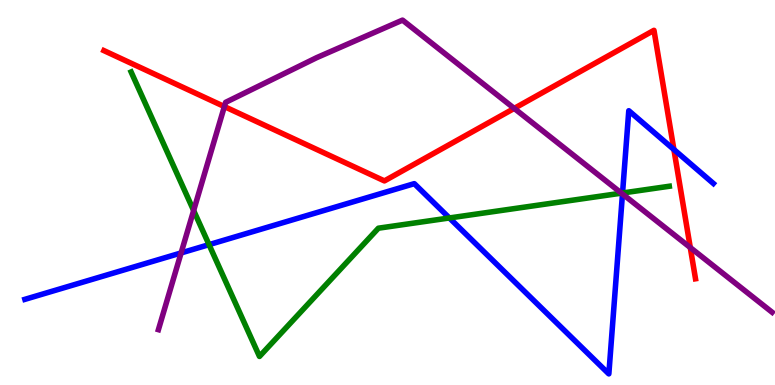[{'lines': ['blue', 'red'], 'intersections': [{'x': 8.7, 'y': 6.12}]}, {'lines': ['green', 'red'], 'intersections': []}, {'lines': ['purple', 'red'], 'intersections': [{'x': 2.9, 'y': 7.23}, {'x': 6.64, 'y': 7.18}, {'x': 8.91, 'y': 3.57}]}, {'lines': ['blue', 'green'], 'intersections': [{'x': 2.7, 'y': 3.65}, {'x': 5.8, 'y': 4.34}, {'x': 8.03, 'y': 4.99}]}, {'lines': ['blue', 'purple'], 'intersections': [{'x': 2.34, 'y': 3.43}, {'x': 8.03, 'y': 4.96}]}, {'lines': ['green', 'purple'], 'intersections': [{'x': 2.5, 'y': 4.53}, {'x': 8.02, 'y': 4.98}]}]